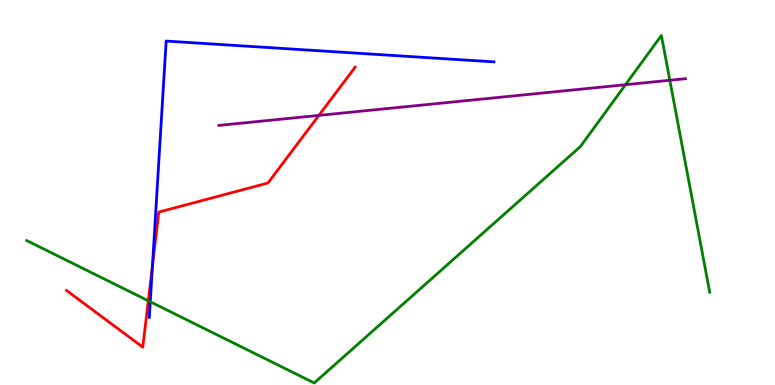[{'lines': ['blue', 'red'], 'intersections': [{'x': 1.97, 'y': 3.1}]}, {'lines': ['green', 'red'], 'intersections': [{'x': 1.91, 'y': 2.19}]}, {'lines': ['purple', 'red'], 'intersections': [{'x': 4.11, 'y': 7.0}]}, {'lines': ['blue', 'green'], 'intersections': [{'x': 1.94, 'y': 2.16}]}, {'lines': ['blue', 'purple'], 'intersections': []}, {'lines': ['green', 'purple'], 'intersections': [{'x': 8.07, 'y': 7.8}, {'x': 8.64, 'y': 7.92}]}]